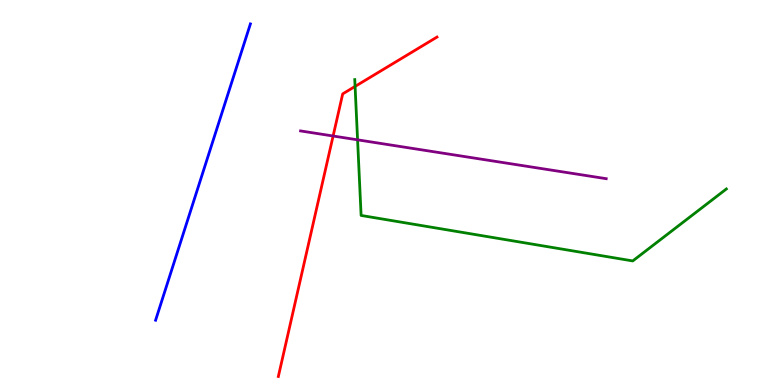[{'lines': ['blue', 'red'], 'intersections': []}, {'lines': ['green', 'red'], 'intersections': [{'x': 4.58, 'y': 7.76}]}, {'lines': ['purple', 'red'], 'intersections': [{'x': 4.3, 'y': 6.47}]}, {'lines': ['blue', 'green'], 'intersections': []}, {'lines': ['blue', 'purple'], 'intersections': []}, {'lines': ['green', 'purple'], 'intersections': [{'x': 4.61, 'y': 6.37}]}]